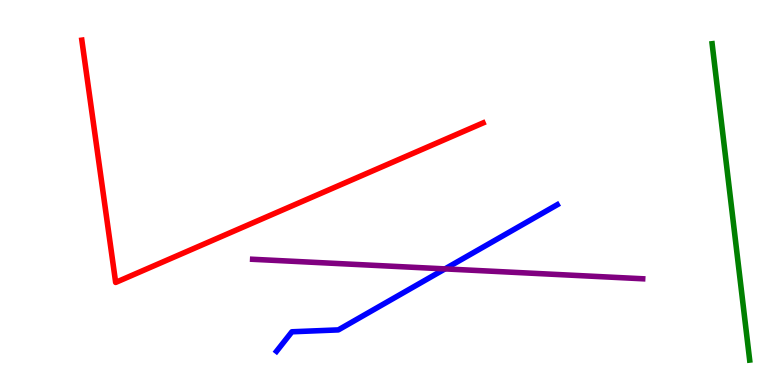[{'lines': ['blue', 'red'], 'intersections': []}, {'lines': ['green', 'red'], 'intersections': []}, {'lines': ['purple', 'red'], 'intersections': []}, {'lines': ['blue', 'green'], 'intersections': []}, {'lines': ['blue', 'purple'], 'intersections': [{'x': 5.74, 'y': 3.02}]}, {'lines': ['green', 'purple'], 'intersections': []}]